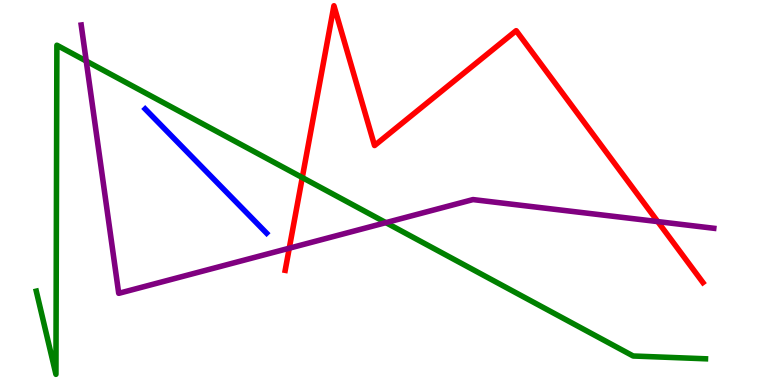[{'lines': ['blue', 'red'], 'intersections': []}, {'lines': ['green', 'red'], 'intersections': [{'x': 3.9, 'y': 5.39}]}, {'lines': ['purple', 'red'], 'intersections': [{'x': 3.73, 'y': 3.55}, {'x': 8.49, 'y': 4.24}]}, {'lines': ['blue', 'green'], 'intersections': []}, {'lines': ['blue', 'purple'], 'intersections': []}, {'lines': ['green', 'purple'], 'intersections': [{'x': 1.11, 'y': 8.41}, {'x': 4.98, 'y': 4.22}]}]